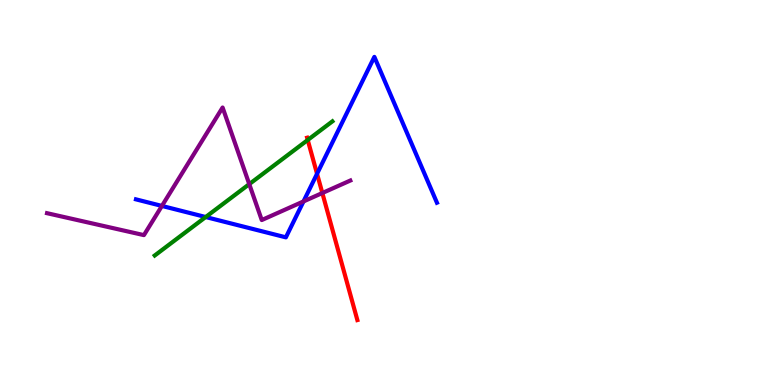[{'lines': ['blue', 'red'], 'intersections': [{'x': 4.09, 'y': 5.49}]}, {'lines': ['green', 'red'], 'intersections': [{'x': 3.97, 'y': 6.36}]}, {'lines': ['purple', 'red'], 'intersections': [{'x': 4.16, 'y': 4.99}]}, {'lines': ['blue', 'green'], 'intersections': [{'x': 2.65, 'y': 4.36}]}, {'lines': ['blue', 'purple'], 'intersections': [{'x': 2.09, 'y': 4.65}, {'x': 3.92, 'y': 4.77}]}, {'lines': ['green', 'purple'], 'intersections': [{'x': 3.22, 'y': 5.22}]}]